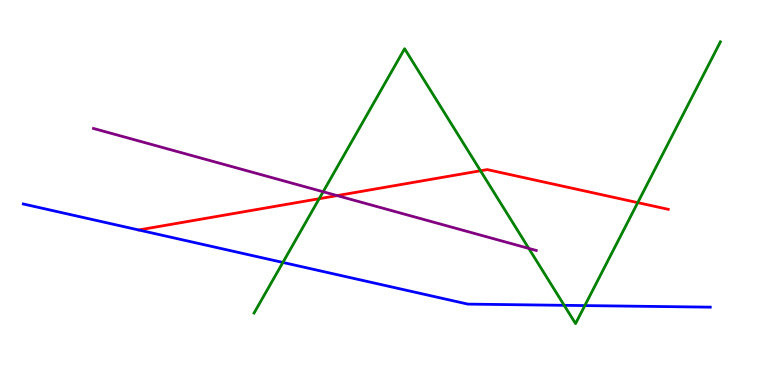[{'lines': ['blue', 'red'], 'intersections': []}, {'lines': ['green', 'red'], 'intersections': [{'x': 4.12, 'y': 4.84}, {'x': 6.2, 'y': 5.56}, {'x': 8.23, 'y': 4.74}]}, {'lines': ['purple', 'red'], 'intersections': [{'x': 4.35, 'y': 4.92}]}, {'lines': ['blue', 'green'], 'intersections': [{'x': 3.65, 'y': 3.18}, {'x': 7.28, 'y': 2.07}, {'x': 7.55, 'y': 2.06}]}, {'lines': ['blue', 'purple'], 'intersections': []}, {'lines': ['green', 'purple'], 'intersections': [{'x': 4.17, 'y': 5.02}, {'x': 6.82, 'y': 3.55}]}]